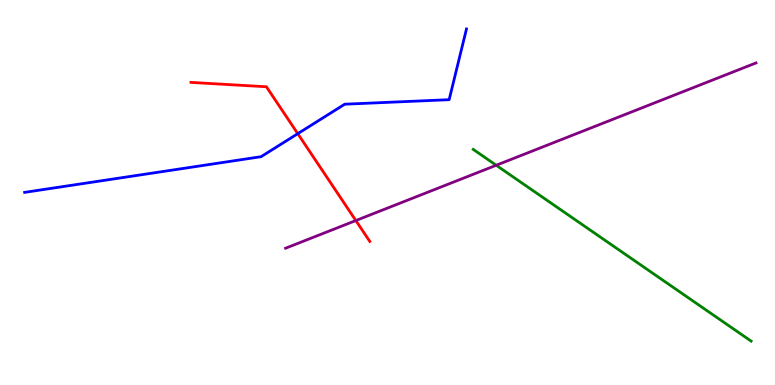[{'lines': ['blue', 'red'], 'intersections': [{'x': 3.84, 'y': 6.53}]}, {'lines': ['green', 'red'], 'intersections': []}, {'lines': ['purple', 'red'], 'intersections': [{'x': 4.59, 'y': 4.27}]}, {'lines': ['blue', 'green'], 'intersections': []}, {'lines': ['blue', 'purple'], 'intersections': []}, {'lines': ['green', 'purple'], 'intersections': [{'x': 6.4, 'y': 5.71}]}]